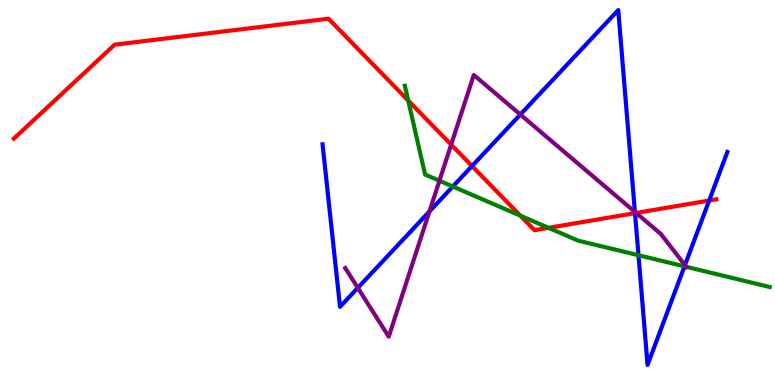[{'lines': ['blue', 'red'], 'intersections': [{'x': 6.09, 'y': 5.69}, {'x': 8.19, 'y': 4.46}, {'x': 9.15, 'y': 4.79}]}, {'lines': ['green', 'red'], 'intersections': [{'x': 5.27, 'y': 7.39}, {'x': 6.71, 'y': 4.4}, {'x': 7.08, 'y': 4.08}]}, {'lines': ['purple', 'red'], 'intersections': [{'x': 5.82, 'y': 6.24}, {'x': 8.21, 'y': 4.47}]}, {'lines': ['blue', 'green'], 'intersections': [{'x': 5.84, 'y': 5.16}, {'x': 8.24, 'y': 3.37}, {'x': 8.83, 'y': 3.08}]}, {'lines': ['blue', 'purple'], 'intersections': [{'x': 4.62, 'y': 2.52}, {'x': 5.54, 'y': 4.51}, {'x': 6.71, 'y': 7.03}, {'x': 8.19, 'y': 4.5}, {'x': 8.84, 'y': 3.11}]}, {'lines': ['green', 'purple'], 'intersections': [{'x': 5.67, 'y': 5.31}, {'x': 8.85, 'y': 3.07}]}]